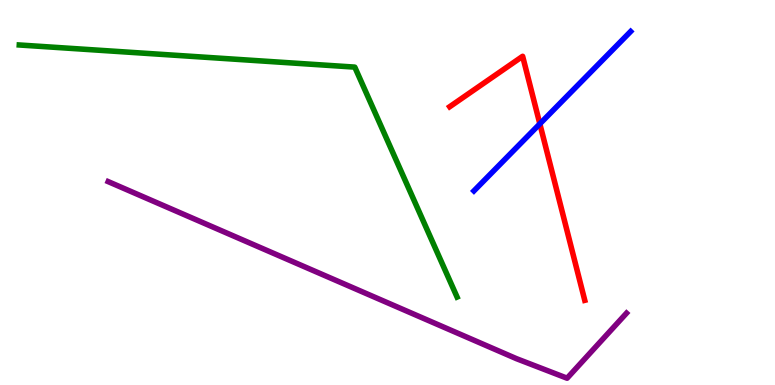[{'lines': ['blue', 'red'], 'intersections': [{'x': 6.97, 'y': 6.78}]}, {'lines': ['green', 'red'], 'intersections': []}, {'lines': ['purple', 'red'], 'intersections': []}, {'lines': ['blue', 'green'], 'intersections': []}, {'lines': ['blue', 'purple'], 'intersections': []}, {'lines': ['green', 'purple'], 'intersections': []}]